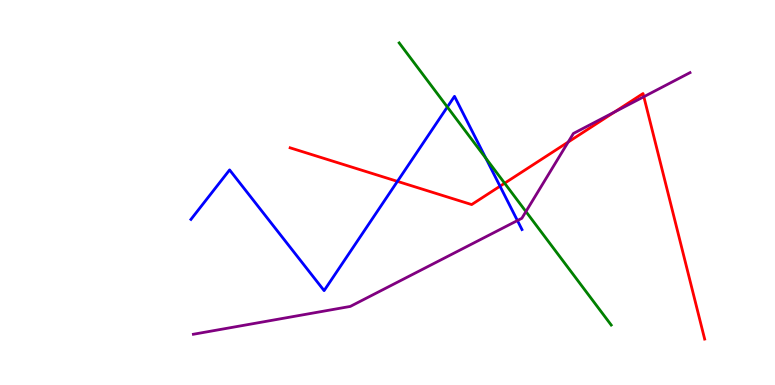[{'lines': ['blue', 'red'], 'intersections': [{'x': 5.13, 'y': 5.29}, {'x': 6.45, 'y': 5.16}]}, {'lines': ['green', 'red'], 'intersections': [{'x': 6.51, 'y': 5.24}]}, {'lines': ['purple', 'red'], 'intersections': [{'x': 7.33, 'y': 6.31}, {'x': 7.93, 'y': 7.09}, {'x': 8.31, 'y': 7.49}]}, {'lines': ['blue', 'green'], 'intersections': [{'x': 5.77, 'y': 7.22}, {'x': 6.27, 'y': 5.89}]}, {'lines': ['blue', 'purple'], 'intersections': [{'x': 6.68, 'y': 4.27}]}, {'lines': ['green', 'purple'], 'intersections': [{'x': 6.79, 'y': 4.5}]}]